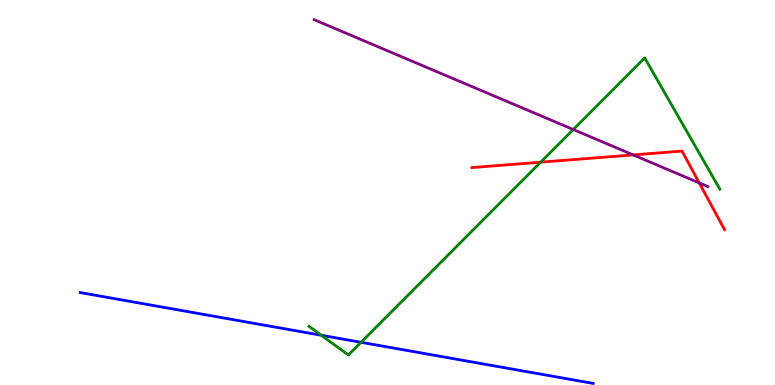[{'lines': ['blue', 'red'], 'intersections': []}, {'lines': ['green', 'red'], 'intersections': [{'x': 6.98, 'y': 5.79}]}, {'lines': ['purple', 'red'], 'intersections': [{'x': 8.17, 'y': 5.98}, {'x': 9.02, 'y': 5.25}]}, {'lines': ['blue', 'green'], 'intersections': [{'x': 4.15, 'y': 1.29}, {'x': 4.66, 'y': 1.11}]}, {'lines': ['blue', 'purple'], 'intersections': []}, {'lines': ['green', 'purple'], 'intersections': [{'x': 7.4, 'y': 6.64}]}]